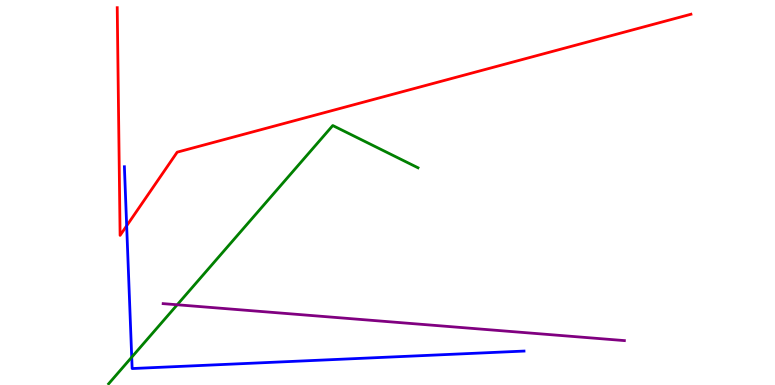[{'lines': ['blue', 'red'], 'intersections': [{'x': 1.63, 'y': 4.14}]}, {'lines': ['green', 'red'], 'intersections': []}, {'lines': ['purple', 'red'], 'intersections': []}, {'lines': ['blue', 'green'], 'intersections': [{'x': 1.7, 'y': 0.722}]}, {'lines': ['blue', 'purple'], 'intersections': []}, {'lines': ['green', 'purple'], 'intersections': [{'x': 2.29, 'y': 2.08}]}]